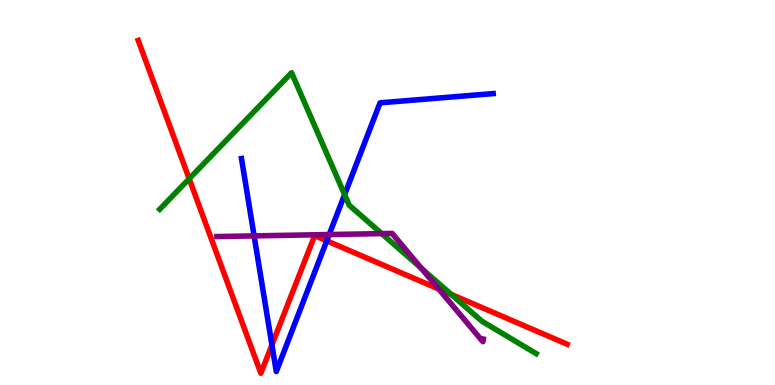[{'lines': ['blue', 'red'], 'intersections': [{'x': 3.51, 'y': 1.04}, {'x': 4.22, 'y': 3.74}]}, {'lines': ['green', 'red'], 'intersections': [{'x': 2.44, 'y': 5.36}, {'x': 5.82, 'y': 2.36}]}, {'lines': ['purple', 'red'], 'intersections': [{'x': 5.66, 'y': 2.49}]}, {'lines': ['blue', 'green'], 'intersections': [{'x': 4.45, 'y': 4.94}]}, {'lines': ['blue', 'purple'], 'intersections': [{'x': 3.28, 'y': 3.87}, {'x': 4.25, 'y': 3.91}]}, {'lines': ['green', 'purple'], 'intersections': [{'x': 4.92, 'y': 3.93}, {'x': 5.44, 'y': 3.03}]}]